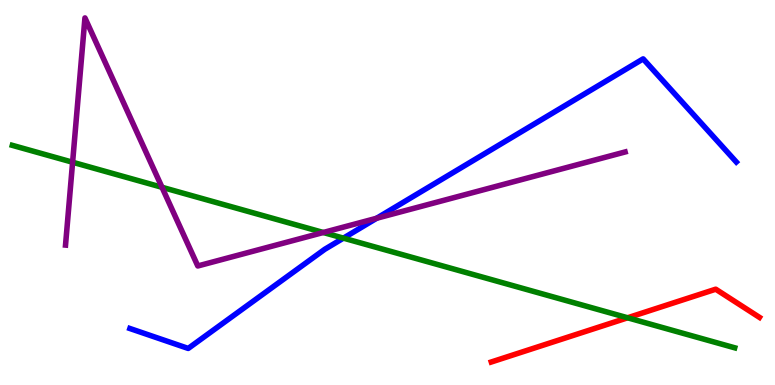[{'lines': ['blue', 'red'], 'intersections': []}, {'lines': ['green', 'red'], 'intersections': [{'x': 8.1, 'y': 1.75}]}, {'lines': ['purple', 'red'], 'intersections': []}, {'lines': ['blue', 'green'], 'intersections': [{'x': 4.43, 'y': 3.81}]}, {'lines': ['blue', 'purple'], 'intersections': [{'x': 4.86, 'y': 4.33}]}, {'lines': ['green', 'purple'], 'intersections': [{'x': 0.937, 'y': 5.79}, {'x': 2.09, 'y': 5.14}, {'x': 4.17, 'y': 3.96}]}]